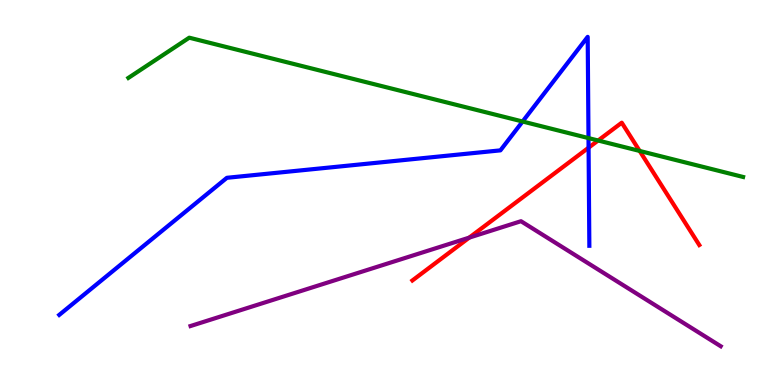[{'lines': ['blue', 'red'], 'intersections': [{'x': 7.59, 'y': 6.16}]}, {'lines': ['green', 'red'], 'intersections': [{'x': 7.72, 'y': 6.35}, {'x': 8.25, 'y': 6.08}]}, {'lines': ['purple', 'red'], 'intersections': [{'x': 6.05, 'y': 3.83}]}, {'lines': ['blue', 'green'], 'intersections': [{'x': 6.74, 'y': 6.84}, {'x': 7.59, 'y': 6.41}]}, {'lines': ['blue', 'purple'], 'intersections': []}, {'lines': ['green', 'purple'], 'intersections': []}]